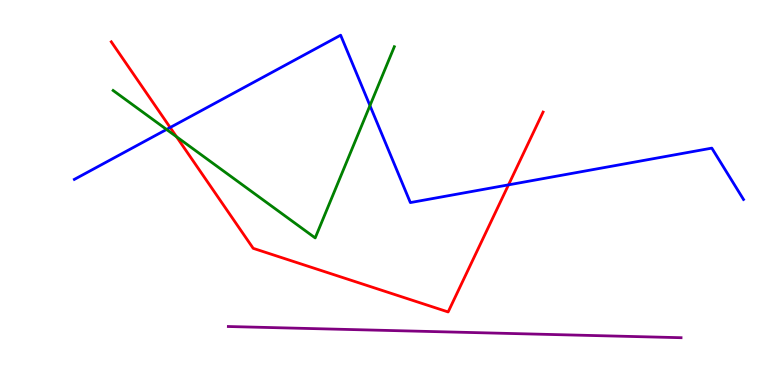[{'lines': ['blue', 'red'], 'intersections': [{'x': 2.2, 'y': 6.69}, {'x': 6.56, 'y': 5.2}]}, {'lines': ['green', 'red'], 'intersections': [{'x': 2.28, 'y': 6.45}]}, {'lines': ['purple', 'red'], 'intersections': []}, {'lines': ['blue', 'green'], 'intersections': [{'x': 2.15, 'y': 6.64}, {'x': 4.77, 'y': 7.26}]}, {'lines': ['blue', 'purple'], 'intersections': []}, {'lines': ['green', 'purple'], 'intersections': []}]